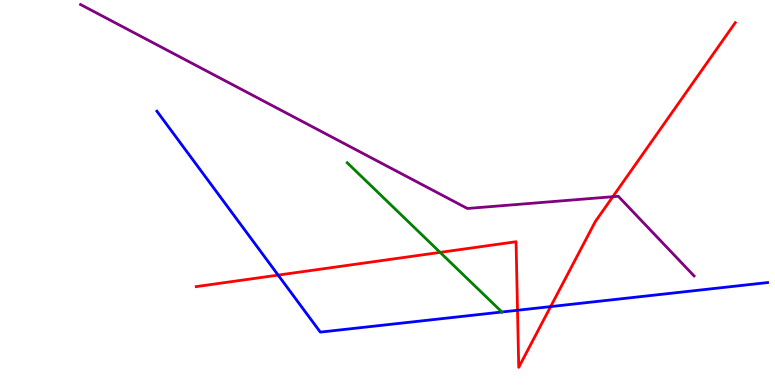[{'lines': ['blue', 'red'], 'intersections': [{'x': 3.59, 'y': 2.85}, {'x': 6.68, 'y': 1.94}, {'x': 7.11, 'y': 2.04}]}, {'lines': ['green', 'red'], 'intersections': [{'x': 5.68, 'y': 3.44}]}, {'lines': ['purple', 'red'], 'intersections': [{'x': 7.91, 'y': 4.89}]}, {'lines': ['blue', 'green'], 'intersections': [{'x': 6.48, 'y': 1.9}]}, {'lines': ['blue', 'purple'], 'intersections': []}, {'lines': ['green', 'purple'], 'intersections': []}]